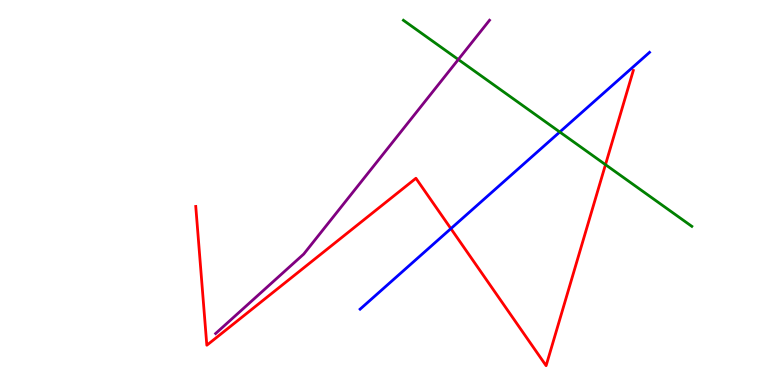[{'lines': ['blue', 'red'], 'intersections': [{'x': 5.82, 'y': 4.06}]}, {'lines': ['green', 'red'], 'intersections': [{'x': 7.81, 'y': 5.72}]}, {'lines': ['purple', 'red'], 'intersections': []}, {'lines': ['blue', 'green'], 'intersections': [{'x': 7.22, 'y': 6.57}]}, {'lines': ['blue', 'purple'], 'intersections': []}, {'lines': ['green', 'purple'], 'intersections': [{'x': 5.91, 'y': 8.45}]}]